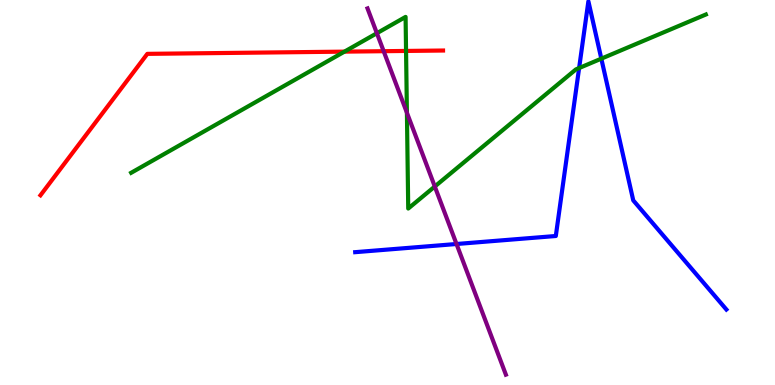[{'lines': ['blue', 'red'], 'intersections': []}, {'lines': ['green', 'red'], 'intersections': [{'x': 4.44, 'y': 8.66}, {'x': 5.24, 'y': 8.68}]}, {'lines': ['purple', 'red'], 'intersections': [{'x': 4.95, 'y': 8.67}]}, {'lines': ['blue', 'green'], 'intersections': [{'x': 7.47, 'y': 8.23}, {'x': 7.76, 'y': 8.48}]}, {'lines': ['blue', 'purple'], 'intersections': [{'x': 5.89, 'y': 3.66}]}, {'lines': ['green', 'purple'], 'intersections': [{'x': 4.86, 'y': 9.14}, {'x': 5.25, 'y': 7.07}, {'x': 5.61, 'y': 5.16}]}]